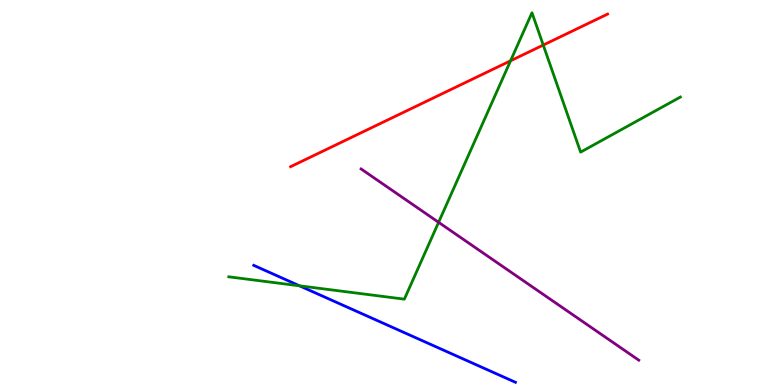[{'lines': ['blue', 'red'], 'intersections': []}, {'lines': ['green', 'red'], 'intersections': [{'x': 6.59, 'y': 8.42}, {'x': 7.01, 'y': 8.83}]}, {'lines': ['purple', 'red'], 'intersections': []}, {'lines': ['blue', 'green'], 'intersections': [{'x': 3.86, 'y': 2.58}]}, {'lines': ['blue', 'purple'], 'intersections': []}, {'lines': ['green', 'purple'], 'intersections': [{'x': 5.66, 'y': 4.23}]}]